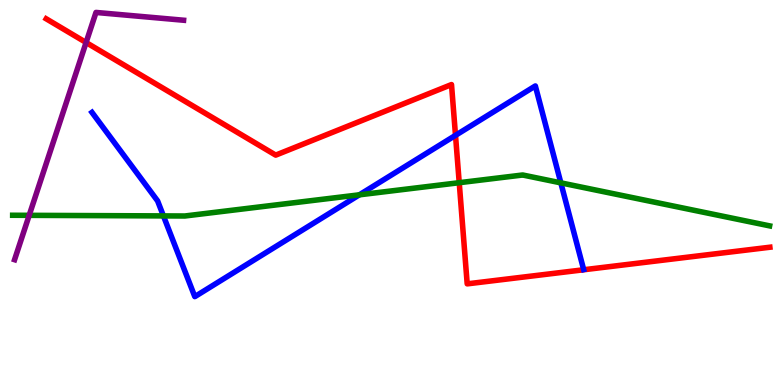[{'lines': ['blue', 'red'], 'intersections': [{'x': 5.88, 'y': 6.48}]}, {'lines': ['green', 'red'], 'intersections': [{'x': 5.93, 'y': 5.25}]}, {'lines': ['purple', 'red'], 'intersections': [{'x': 1.11, 'y': 8.9}]}, {'lines': ['blue', 'green'], 'intersections': [{'x': 2.11, 'y': 4.39}, {'x': 4.64, 'y': 4.94}, {'x': 7.24, 'y': 5.25}]}, {'lines': ['blue', 'purple'], 'intersections': []}, {'lines': ['green', 'purple'], 'intersections': [{'x': 0.377, 'y': 4.41}]}]